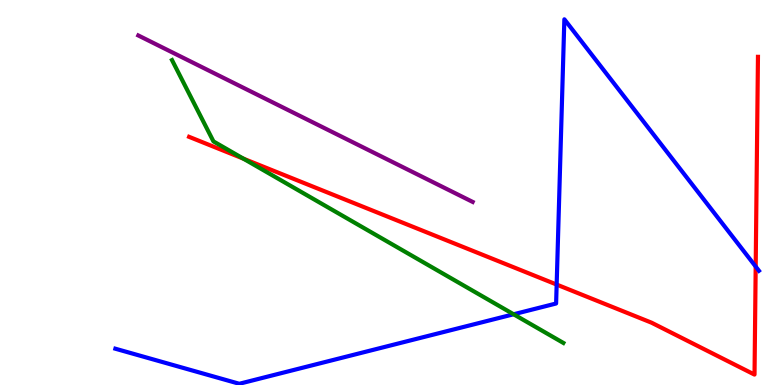[{'lines': ['blue', 'red'], 'intersections': [{'x': 7.18, 'y': 2.61}, {'x': 9.75, 'y': 3.08}]}, {'lines': ['green', 'red'], 'intersections': [{'x': 3.14, 'y': 5.88}]}, {'lines': ['purple', 'red'], 'intersections': []}, {'lines': ['blue', 'green'], 'intersections': [{'x': 6.63, 'y': 1.84}]}, {'lines': ['blue', 'purple'], 'intersections': []}, {'lines': ['green', 'purple'], 'intersections': []}]